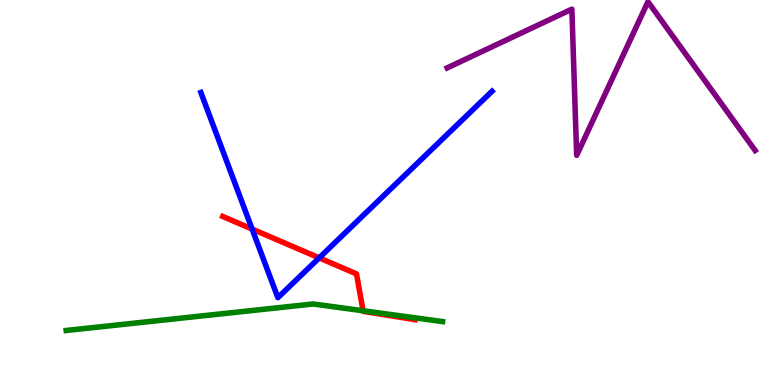[{'lines': ['blue', 'red'], 'intersections': [{'x': 3.25, 'y': 4.05}, {'x': 4.12, 'y': 3.3}]}, {'lines': ['green', 'red'], 'intersections': [{'x': 4.68, 'y': 1.93}]}, {'lines': ['purple', 'red'], 'intersections': []}, {'lines': ['blue', 'green'], 'intersections': []}, {'lines': ['blue', 'purple'], 'intersections': []}, {'lines': ['green', 'purple'], 'intersections': []}]